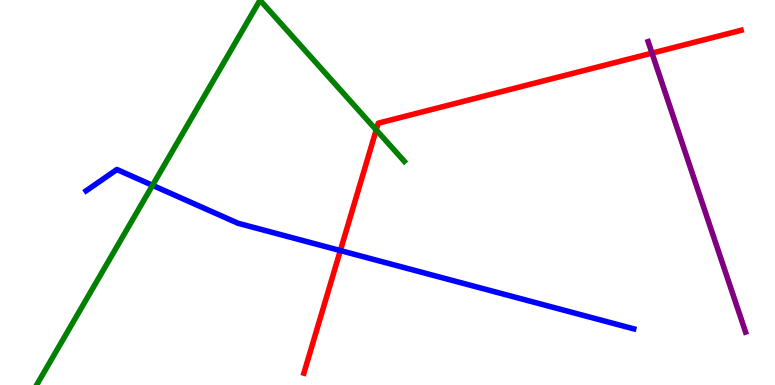[{'lines': ['blue', 'red'], 'intersections': [{'x': 4.39, 'y': 3.49}]}, {'lines': ['green', 'red'], 'intersections': [{'x': 4.85, 'y': 6.63}]}, {'lines': ['purple', 'red'], 'intersections': [{'x': 8.41, 'y': 8.62}]}, {'lines': ['blue', 'green'], 'intersections': [{'x': 1.97, 'y': 5.19}]}, {'lines': ['blue', 'purple'], 'intersections': []}, {'lines': ['green', 'purple'], 'intersections': []}]